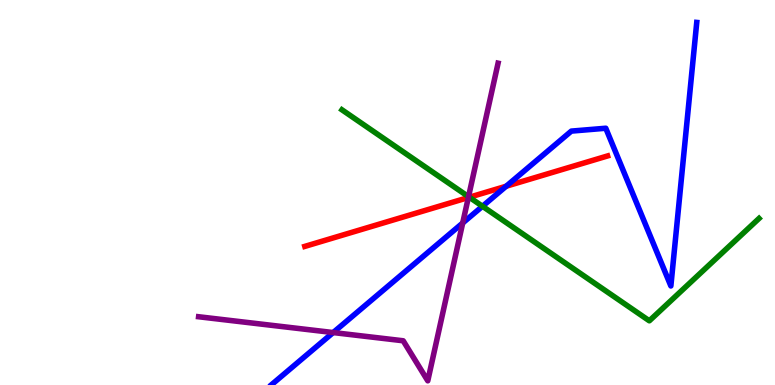[{'lines': ['blue', 'red'], 'intersections': [{'x': 6.53, 'y': 5.16}]}, {'lines': ['green', 'red'], 'intersections': [{'x': 6.06, 'y': 4.88}]}, {'lines': ['purple', 'red'], 'intersections': [{'x': 6.04, 'y': 4.87}]}, {'lines': ['blue', 'green'], 'intersections': [{'x': 6.23, 'y': 4.64}]}, {'lines': ['blue', 'purple'], 'intersections': [{'x': 4.3, 'y': 1.36}, {'x': 5.97, 'y': 4.21}]}, {'lines': ['green', 'purple'], 'intersections': [{'x': 6.05, 'y': 4.89}]}]